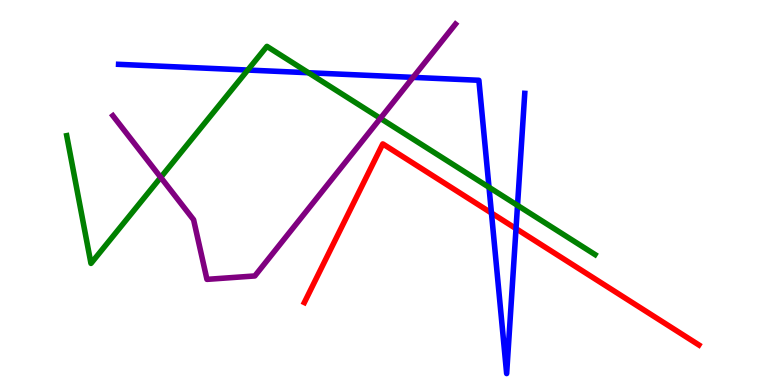[{'lines': ['blue', 'red'], 'intersections': [{'x': 6.34, 'y': 4.47}, {'x': 6.66, 'y': 4.06}]}, {'lines': ['green', 'red'], 'intersections': []}, {'lines': ['purple', 'red'], 'intersections': []}, {'lines': ['blue', 'green'], 'intersections': [{'x': 3.2, 'y': 8.18}, {'x': 3.98, 'y': 8.11}, {'x': 6.31, 'y': 5.14}, {'x': 6.68, 'y': 4.67}]}, {'lines': ['blue', 'purple'], 'intersections': [{'x': 5.33, 'y': 7.99}]}, {'lines': ['green', 'purple'], 'intersections': [{'x': 2.07, 'y': 5.39}, {'x': 4.91, 'y': 6.93}]}]